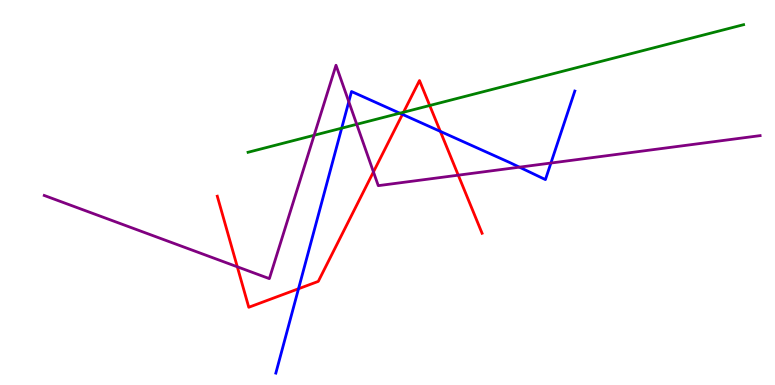[{'lines': ['blue', 'red'], 'intersections': [{'x': 3.85, 'y': 2.5}, {'x': 5.19, 'y': 7.03}, {'x': 5.68, 'y': 6.59}]}, {'lines': ['green', 'red'], 'intersections': [{'x': 5.21, 'y': 7.08}, {'x': 5.54, 'y': 7.26}]}, {'lines': ['purple', 'red'], 'intersections': [{'x': 3.06, 'y': 3.07}, {'x': 4.82, 'y': 5.53}, {'x': 5.91, 'y': 5.45}]}, {'lines': ['blue', 'green'], 'intersections': [{'x': 4.41, 'y': 6.67}, {'x': 5.16, 'y': 7.06}]}, {'lines': ['blue', 'purple'], 'intersections': [{'x': 4.5, 'y': 7.36}, {'x': 6.7, 'y': 5.66}, {'x': 7.11, 'y': 5.77}]}, {'lines': ['green', 'purple'], 'intersections': [{'x': 4.05, 'y': 6.49}, {'x': 4.6, 'y': 6.77}]}]